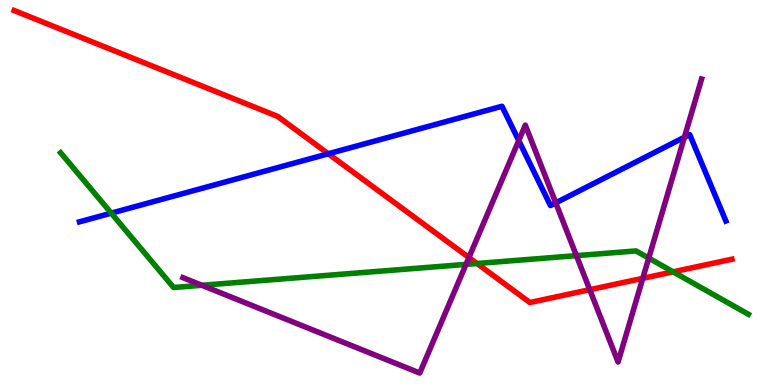[{'lines': ['blue', 'red'], 'intersections': [{'x': 4.24, 'y': 6.01}]}, {'lines': ['green', 'red'], 'intersections': [{'x': 6.16, 'y': 3.16}, {'x': 8.68, 'y': 2.94}]}, {'lines': ['purple', 'red'], 'intersections': [{'x': 6.05, 'y': 3.31}, {'x': 7.61, 'y': 2.48}, {'x': 8.29, 'y': 2.77}]}, {'lines': ['blue', 'green'], 'intersections': [{'x': 1.44, 'y': 4.46}]}, {'lines': ['blue', 'purple'], 'intersections': [{'x': 6.69, 'y': 6.35}, {'x': 7.17, 'y': 4.73}, {'x': 8.83, 'y': 6.44}]}, {'lines': ['green', 'purple'], 'intersections': [{'x': 2.6, 'y': 2.59}, {'x': 6.01, 'y': 3.13}, {'x': 7.44, 'y': 3.36}, {'x': 8.37, 'y': 3.3}]}]